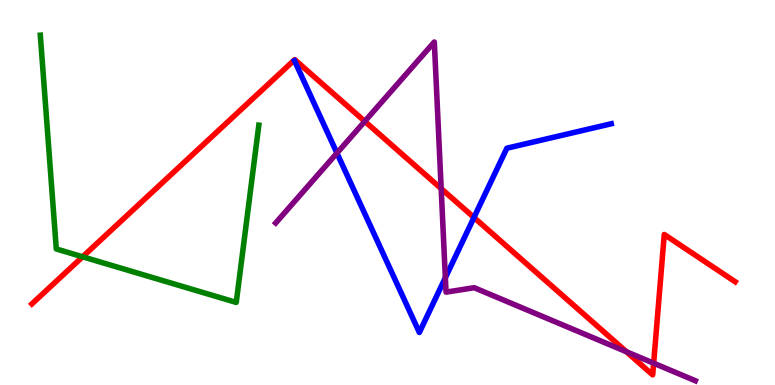[{'lines': ['blue', 'red'], 'intersections': [{'x': 6.12, 'y': 4.35}]}, {'lines': ['green', 'red'], 'intersections': [{'x': 1.07, 'y': 3.33}]}, {'lines': ['purple', 'red'], 'intersections': [{'x': 4.71, 'y': 6.85}, {'x': 5.69, 'y': 5.1}, {'x': 8.08, 'y': 0.864}, {'x': 8.43, 'y': 0.566}]}, {'lines': ['blue', 'green'], 'intersections': []}, {'lines': ['blue', 'purple'], 'intersections': [{'x': 4.35, 'y': 6.02}, {'x': 5.75, 'y': 2.79}]}, {'lines': ['green', 'purple'], 'intersections': []}]